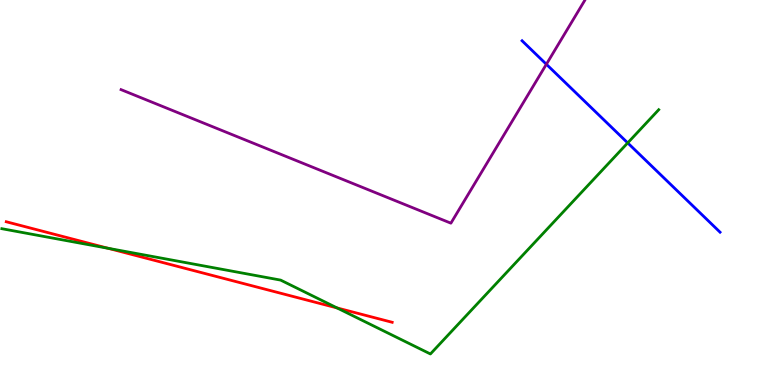[{'lines': ['blue', 'red'], 'intersections': []}, {'lines': ['green', 'red'], 'intersections': [{'x': 1.4, 'y': 3.55}, {'x': 4.35, 'y': 2.0}]}, {'lines': ['purple', 'red'], 'intersections': []}, {'lines': ['blue', 'green'], 'intersections': [{'x': 8.1, 'y': 6.29}]}, {'lines': ['blue', 'purple'], 'intersections': [{'x': 7.05, 'y': 8.33}]}, {'lines': ['green', 'purple'], 'intersections': []}]